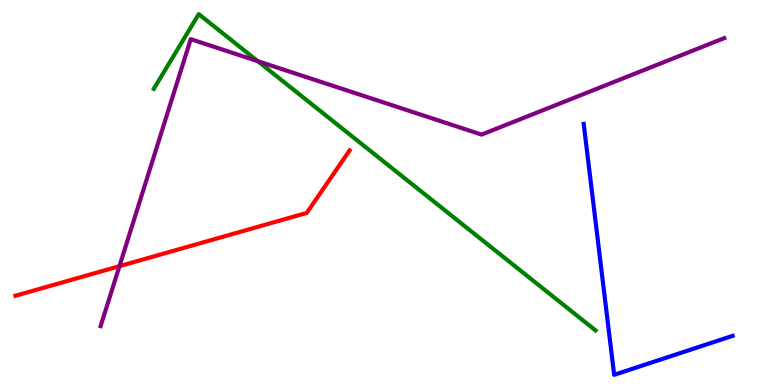[{'lines': ['blue', 'red'], 'intersections': []}, {'lines': ['green', 'red'], 'intersections': []}, {'lines': ['purple', 'red'], 'intersections': [{'x': 1.54, 'y': 3.09}]}, {'lines': ['blue', 'green'], 'intersections': []}, {'lines': ['blue', 'purple'], 'intersections': []}, {'lines': ['green', 'purple'], 'intersections': [{'x': 3.33, 'y': 8.41}]}]